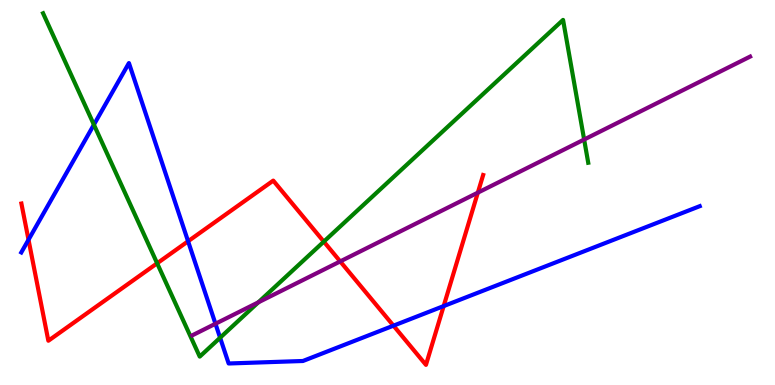[{'lines': ['blue', 'red'], 'intersections': [{'x': 0.368, 'y': 3.77}, {'x': 2.43, 'y': 3.73}, {'x': 5.08, 'y': 1.54}, {'x': 5.72, 'y': 2.05}]}, {'lines': ['green', 'red'], 'intersections': [{'x': 2.03, 'y': 3.16}, {'x': 4.18, 'y': 3.72}]}, {'lines': ['purple', 'red'], 'intersections': [{'x': 4.39, 'y': 3.21}, {'x': 6.17, 'y': 5.0}]}, {'lines': ['blue', 'green'], 'intersections': [{'x': 1.21, 'y': 6.76}, {'x': 2.84, 'y': 1.23}]}, {'lines': ['blue', 'purple'], 'intersections': [{'x': 2.78, 'y': 1.59}]}, {'lines': ['green', 'purple'], 'intersections': [{'x': 3.33, 'y': 2.15}, {'x': 7.54, 'y': 6.38}]}]